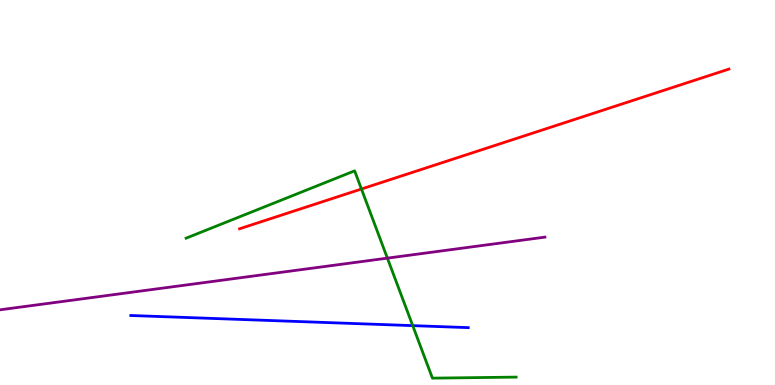[{'lines': ['blue', 'red'], 'intersections': []}, {'lines': ['green', 'red'], 'intersections': [{'x': 4.66, 'y': 5.09}]}, {'lines': ['purple', 'red'], 'intersections': []}, {'lines': ['blue', 'green'], 'intersections': [{'x': 5.33, 'y': 1.54}]}, {'lines': ['blue', 'purple'], 'intersections': []}, {'lines': ['green', 'purple'], 'intersections': [{'x': 5.0, 'y': 3.3}]}]